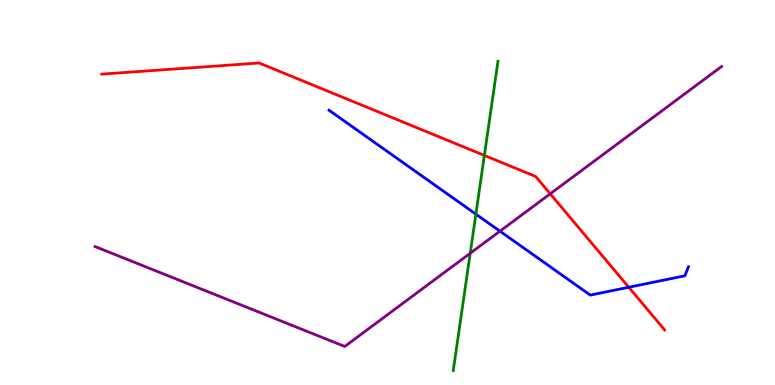[{'lines': ['blue', 'red'], 'intersections': [{'x': 8.11, 'y': 2.54}]}, {'lines': ['green', 'red'], 'intersections': [{'x': 6.25, 'y': 5.96}]}, {'lines': ['purple', 'red'], 'intersections': [{'x': 7.1, 'y': 4.97}]}, {'lines': ['blue', 'green'], 'intersections': [{'x': 6.14, 'y': 4.44}]}, {'lines': ['blue', 'purple'], 'intersections': [{'x': 6.45, 'y': 4.0}]}, {'lines': ['green', 'purple'], 'intersections': [{'x': 6.07, 'y': 3.42}]}]